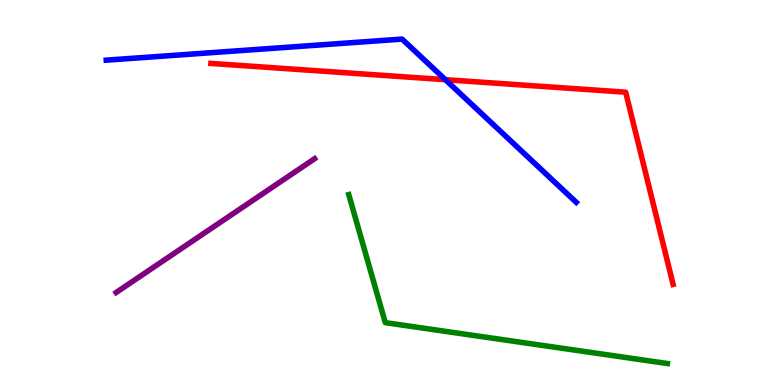[{'lines': ['blue', 'red'], 'intersections': [{'x': 5.75, 'y': 7.93}]}, {'lines': ['green', 'red'], 'intersections': []}, {'lines': ['purple', 'red'], 'intersections': []}, {'lines': ['blue', 'green'], 'intersections': []}, {'lines': ['blue', 'purple'], 'intersections': []}, {'lines': ['green', 'purple'], 'intersections': []}]